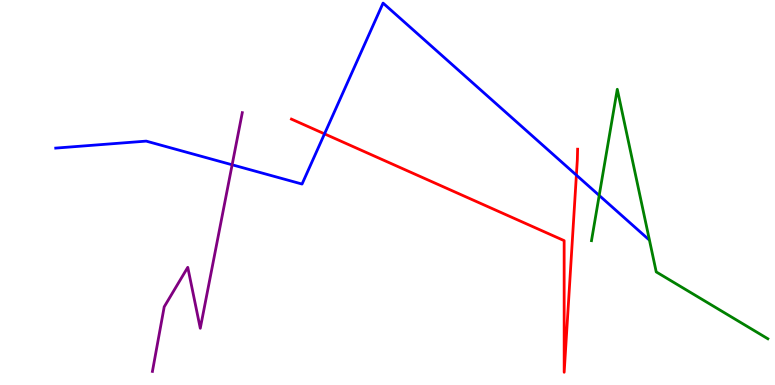[{'lines': ['blue', 'red'], 'intersections': [{'x': 4.19, 'y': 6.52}, {'x': 7.44, 'y': 5.45}]}, {'lines': ['green', 'red'], 'intersections': []}, {'lines': ['purple', 'red'], 'intersections': []}, {'lines': ['blue', 'green'], 'intersections': [{'x': 7.73, 'y': 4.92}]}, {'lines': ['blue', 'purple'], 'intersections': [{'x': 3.0, 'y': 5.72}]}, {'lines': ['green', 'purple'], 'intersections': []}]